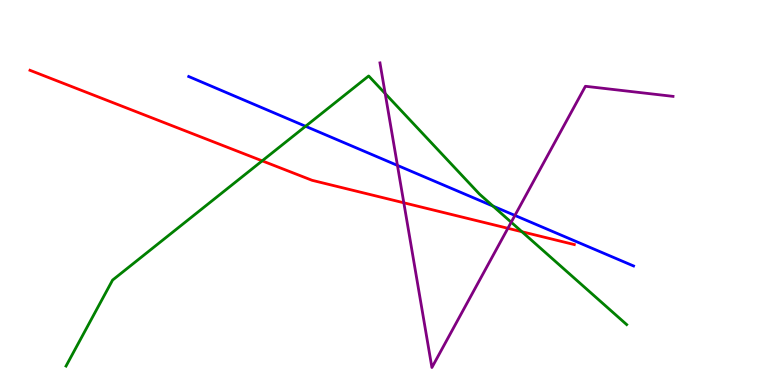[{'lines': ['blue', 'red'], 'intersections': []}, {'lines': ['green', 'red'], 'intersections': [{'x': 3.38, 'y': 5.82}, {'x': 6.73, 'y': 3.98}]}, {'lines': ['purple', 'red'], 'intersections': [{'x': 5.21, 'y': 4.73}, {'x': 6.55, 'y': 4.07}]}, {'lines': ['blue', 'green'], 'intersections': [{'x': 3.94, 'y': 6.72}, {'x': 6.36, 'y': 4.65}]}, {'lines': ['blue', 'purple'], 'intersections': [{'x': 5.13, 'y': 5.7}, {'x': 6.64, 'y': 4.4}]}, {'lines': ['green', 'purple'], 'intersections': [{'x': 4.97, 'y': 7.57}, {'x': 6.6, 'y': 4.23}]}]